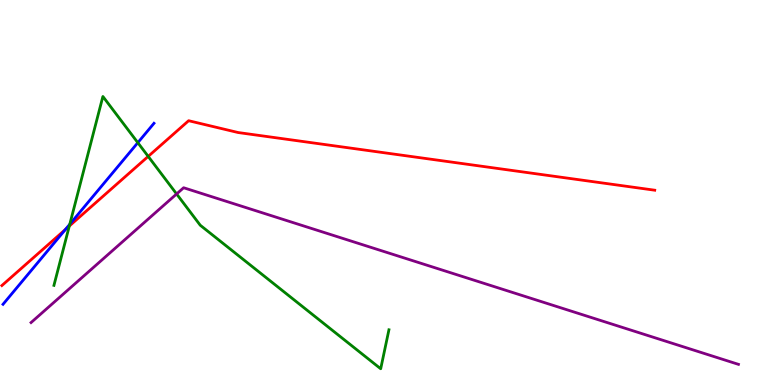[{'lines': ['blue', 'red'], 'intersections': [{'x': 0.845, 'y': 4.04}]}, {'lines': ['green', 'red'], 'intersections': [{'x': 0.894, 'y': 4.13}, {'x': 1.91, 'y': 5.94}]}, {'lines': ['purple', 'red'], 'intersections': []}, {'lines': ['blue', 'green'], 'intersections': [{'x': 0.9, 'y': 4.18}, {'x': 1.78, 'y': 6.29}]}, {'lines': ['blue', 'purple'], 'intersections': []}, {'lines': ['green', 'purple'], 'intersections': [{'x': 2.28, 'y': 4.96}]}]